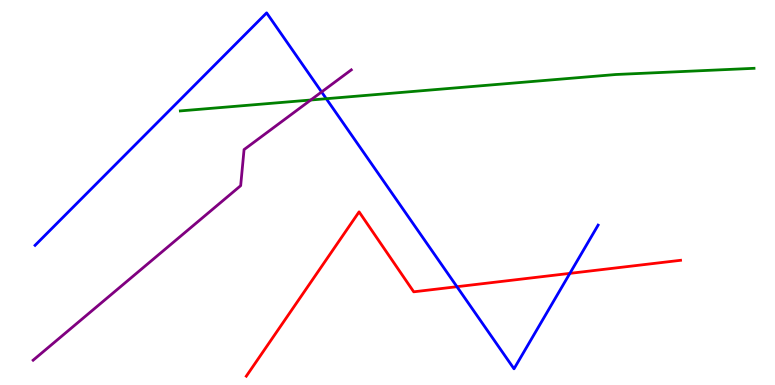[{'lines': ['blue', 'red'], 'intersections': [{'x': 5.9, 'y': 2.55}, {'x': 7.35, 'y': 2.9}]}, {'lines': ['green', 'red'], 'intersections': []}, {'lines': ['purple', 'red'], 'intersections': []}, {'lines': ['blue', 'green'], 'intersections': [{'x': 4.21, 'y': 7.44}]}, {'lines': ['blue', 'purple'], 'intersections': [{'x': 4.15, 'y': 7.61}]}, {'lines': ['green', 'purple'], 'intersections': [{'x': 4.01, 'y': 7.4}]}]